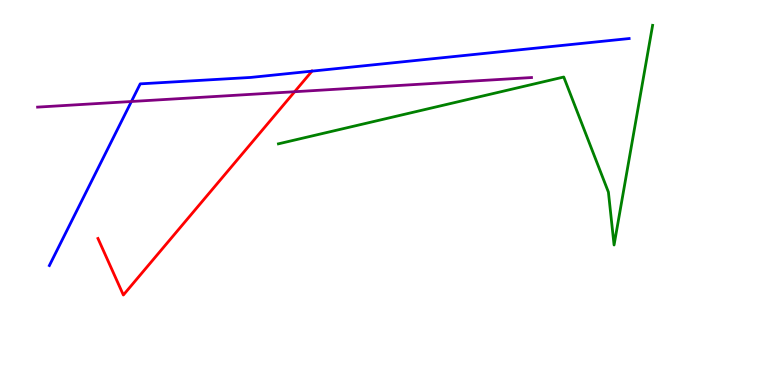[{'lines': ['blue', 'red'], 'intersections': [{'x': 4.03, 'y': 8.15}]}, {'lines': ['green', 'red'], 'intersections': []}, {'lines': ['purple', 'red'], 'intersections': [{'x': 3.8, 'y': 7.62}]}, {'lines': ['blue', 'green'], 'intersections': []}, {'lines': ['blue', 'purple'], 'intersections': [{'x': 1.7, 'y': 7.36}]}, {'lines': ['green', 'purple'], 'intersections': []}]